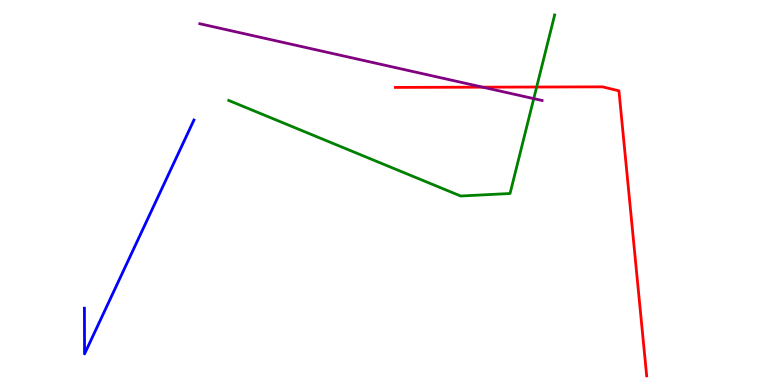[{'lines': ['blue', 'red'], 'intersections': []}, {'lines': ['green', 'red'], 'intersections': [{'x': 6.92, 'y': 7.74}]}, {'lines': ['purple', 'red'], 'intersections': [{'x': 6.23, 'y': 7.74}]}, {'lines': ['blue', 'green'], 'intersections': []}, {'lines': ['blue', 'purple'], 'intersections': []}, {'lines': ['green', 'purple'], 'intersections': [{'x': 6.89, 'y': 7.44}]}]